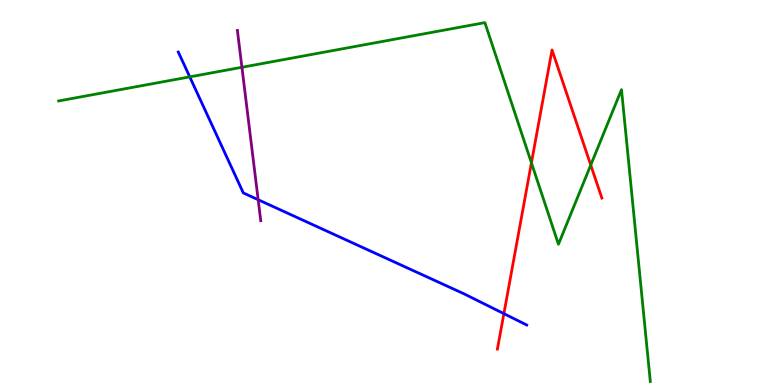[{'lines': ['blue', 'red'], 'intersections': [{'x': 6.5, 'y': 1.85}]}, {'lines': ['green', 'red'], 'intersections': [{'x': 6.86, 'y': 5.77}, {'x': 7.62, 'y': 5.71}]}, {'lines': ['purple', 'red'], 'intersections': []}, {'lines': ['blue', 'green'], 'intersections': [{'x': 2.45, 'y': 8.0}]}, {'lines': ['blue', 'purple'], 'intersections': [{'x': 3.33, 'y': 4.81}]}, {'lines': ['green', 'purple'], 'intersections': [{'x': 3.12, 'y': 8.25}]}]